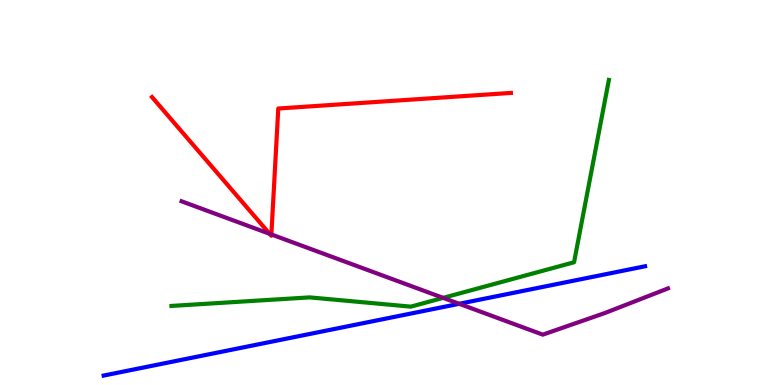[{'lines': ['blue', 'red'], 'intersections': []}, {'lines': ['green', 'red'], 'intersections': []}, {'lines': ['purple', 'red'], 'intersections': [{'x': 3.48, 'y': 3.93}, {'x': 3.5, 'y': 3.91}]}, {'lines': ['blue', 'green'], 'intersections': []}, {'lines': ['blue', 'purple'], 'intersections': [{'x': 5.93, 'y': 2.11}]}, {'lines': ['green', 'purple'], 'intersections': [{'x': 5.72, 'y': 2.26}]}]